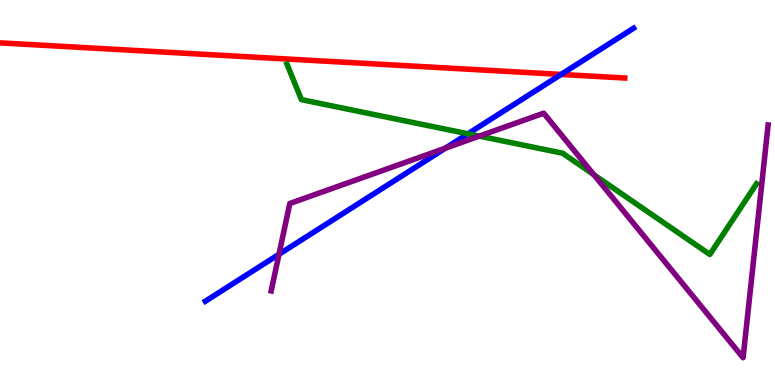[{'lines': ['blue', 'red'], 'intersections': [{'x': 7.24, 'y': 8.07}]}, {'lines': ['green', 'red'], 'intersections': []}, {'lines': ['purple', 'red'], 'intersections': []}, {'lines': ['blue', 'green'], 'intersections': [{'x': 6.04, 'y': 6.52}]}, {'lines': ['blue', 'purple'], 'intersections': [{'x': 3.6, 'y': 3.4}, {'x': 5.75, 'y': 6.15}]}, {'lines': ['green', 'purple'], 'intersections': [{'x': 6.18, 'y': 6.46}, {'x': 7.66, 'y': 5.46}]}]